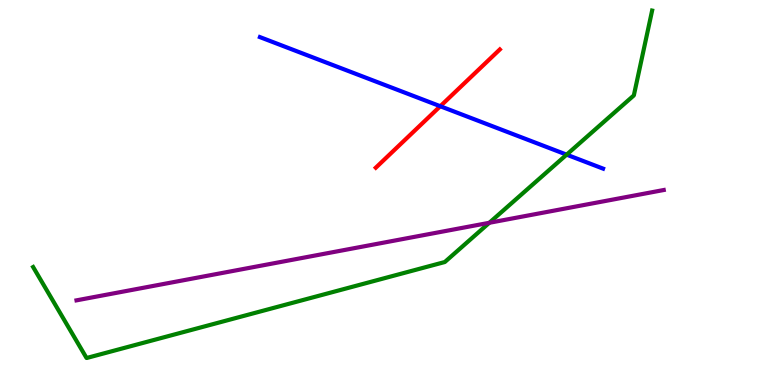[{'lines': ['blue', 'red'], 'intersections': [{'x': 5.68, 'y': 7.24}]}, {'lines': ['green', 'red'], 'intersections': []}, {'lines': ['purple', 'red'], 'intersections': []}, {'lines': ['blue', 'green'], 'intersections': [{'x': 7.31, 'y': 5.98}]}, {'lines': ['blue', 'purple'], 'intersections': []}, {'lines': ['green', 'purple'], 'intersections': [{'x': 6.31, 'y': 4.21}]}]